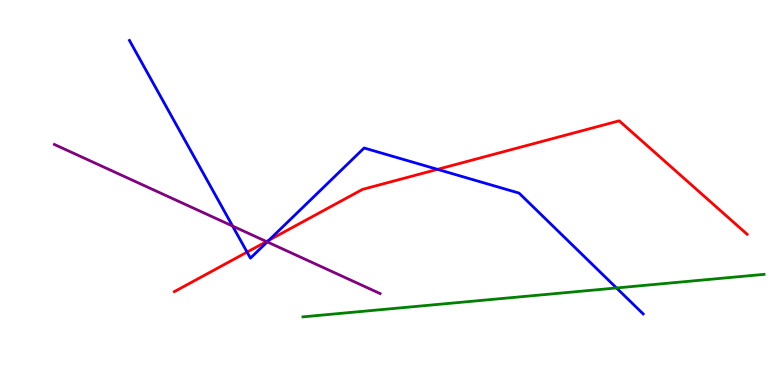[{'lines': ['blue', 'red'], 'intersections': [{'x': 3.19, 'y': 3.45}, {'x': 3.47, 'y': 3.76}, {'x': 5.65, 'y': 5.6}]}, {'lines': ['green', 'red'], 'intersections': []}, {'lines': ['purple', 'red'], 'intersections': [{'x': 3.44, 'y': 3.73}]}, {'lines': ['blue', 'green'], 'intersections': [{'x': 7.95, 'y': 2.52}]}, {'lines': ['blue', 'purple'], 'intersections': [{'x': 3.0, 'y': 4.13}, {'x': 3.45, 'y': 3.72}]}, {'lines': ['green', 'purple'], 'intersections': []}]